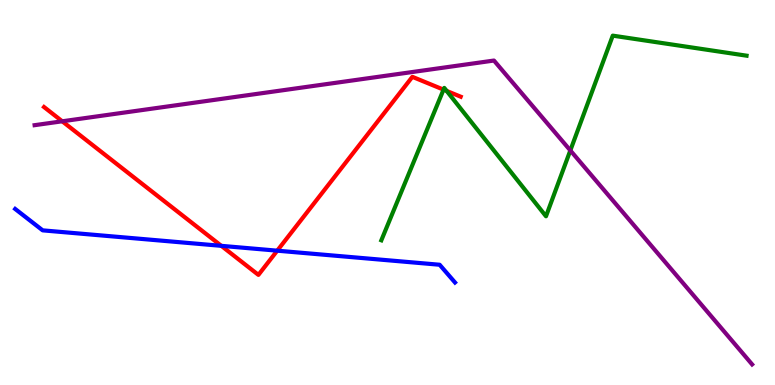[{'lines': ['blue', 'red'], 'intersections': [{'x': 2.86, 'y': 3.61}, {'x': 3.58, 'y': 3.49}]}, {'lines': ['green', 'red'], 'intersections': [{'x': 5.72, 'y': 7.67}, {'x': 5.76, 'y': 7.64}]}, {'lines': ['purple', 'red'], 'intersections': [{'x': 0.803, 'y': 6.85}]}, {'lines': ['blue', 'green'], 'intersections': []}, {'lines': ['blue', 'purple'], 'intersections': []}, {'lines': ['green', 'purple'], 'intersections': [{'x': 7.36, 'y': 6.09}]}]